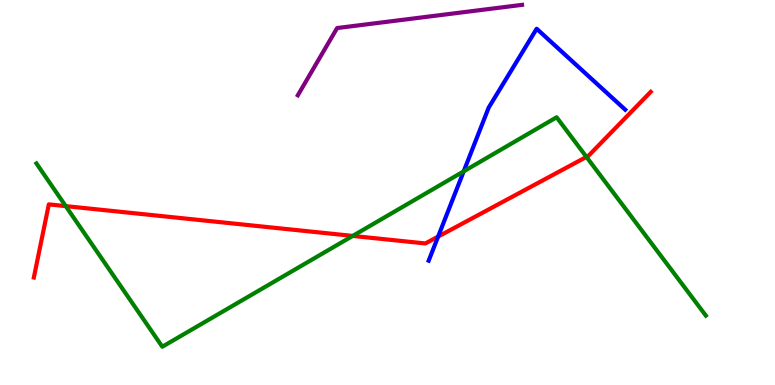[{'lines': ['blue', 'red'], 'intersections': [{'x': 5.65, 'y': 3.85}]}, {'lines': ['green', 'red'], 'intersections': [{'x': 0.848, 'y': 4.65}, {'x': 4.55, 'y': 3.87}, {'x': 7.57, 'y': 5.92}]}, {'lines': ['purple', 'red'], 'intersections': []}, {'lines': ['blue', 'green'], 'intersections': [{'x': 5.98, 'y': 5.55}]}, {'lines': ['blue', 'purple'], 'intersections': []}, {'lines': ['green', 'purple'], 'intersections': []}]